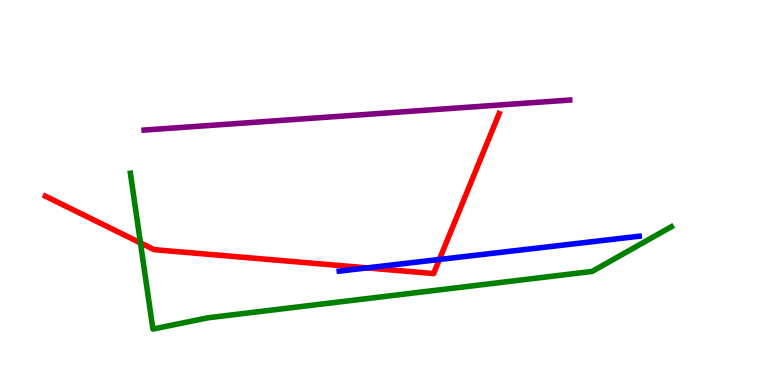[{'lines': ['blue', 'red'], 'intersections': [{'x': 4.74, 'y': 3.04}, {'x': 5.67, 'y': 3.26}]}, {'lines': ['green', 'red'], 'intersections': [{'x': 1.81, 'y': 3.69}]}, {'lines': ['purple', 'red'], 'intersections': []}, {'lines': ['blue', 'green'], 'intersections': []}, {'lines': ['blue', 'purple'], 'intersections': []}, {'lines': ['green', 'purple'], 'intersections': []}]